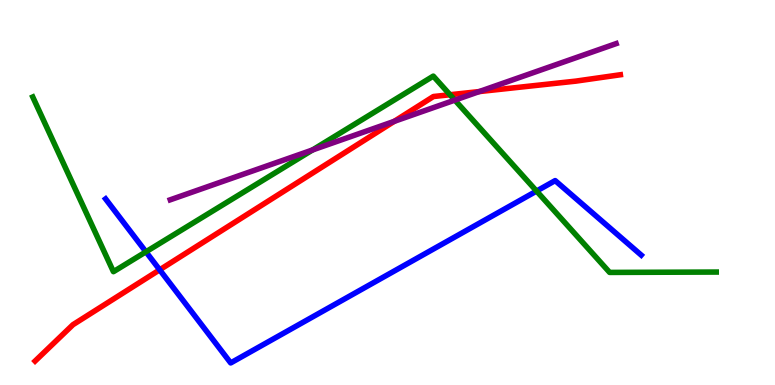[{'lines': ['blue', 'red'], 'intersections': [{'x': 2.06, 'y': 2.99}]}, {'lines': ['green', 'red'], 'intersections': [{'x': 5.81, 'y': 7.54}]}, {'lines': ['purple', 'red'], 'intersections': [{'x': 5.09, 'y': 6.85}, {'x': 6.18, 'y': 7.62}]}, {'lines': ['blue', 'green'], 'intersections': [{'x': 1.88, 'y': 3.46}, {'x': 6.92, 'y': 5.04}]}, {'lines': ['blue', 'purple'], 'intersections': []}, {'lines': ['green', 'purple'], 'intersections': [{'x': 4.03, 'y': 6.1}, {'x': 5.87, 'y': 7.4}]}]